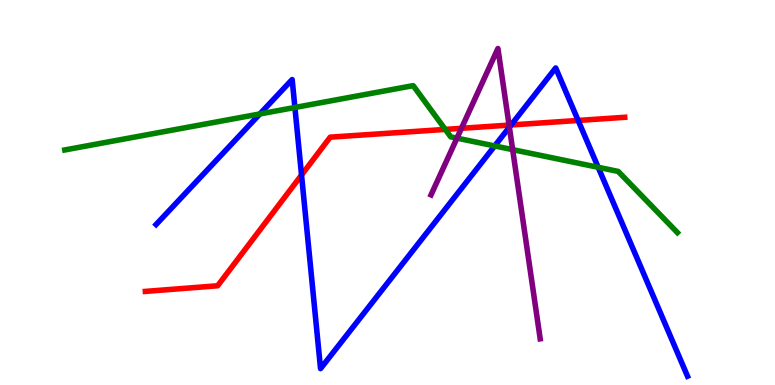[{'lines': ['blue', 'red'], 'intersections': [{'x': 3.89, 'y': 5.45}, {'x': 6.59, 'y': 6.75}, {'x': 7.46, 'y': 6.87}]}, {'lines': ['green', 'red'], 'intersections': [{'x': 5.75, 'y': 6.64}]}, {'lines': ['purple', 'red'], 'intersections': [{'x': 5.95, 'y': 6.67}, {'x': 6.57, 'y': 6.75}]}, {'lines': ['blue', 'green'], 'intersections': [{'x': 3.35, 'y': 7.04}, {'x': 3.81, 'y': 7.21}, {'x': 6.38, 'y': 6.21}, {'x': 7.72, 'y': 5.65}]}, {'lines': ['blue', 'purple'], 'intersections': [{'x': 6.57, 'y': 6.7}]}, {'lines': ['green', 'purple'], 'intersections': [{'x': 5.9, 'y': 6.41}, {'x': 6.61, 'y': 6.11}]}]